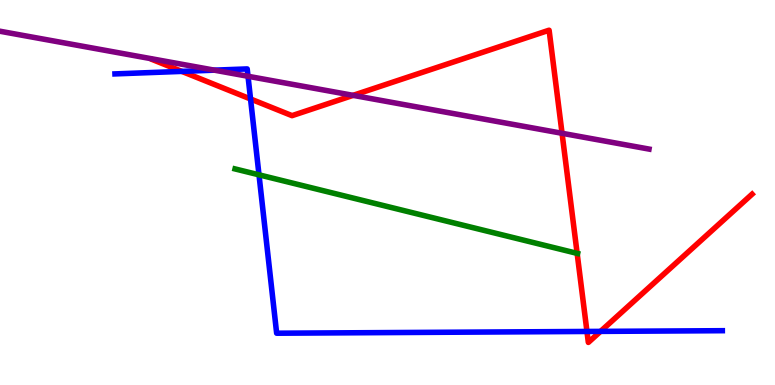[{'lines': ['blue', 'red'], 'intersections': [{'x': 2.35, 'y': 8.15}, {'x': 3.23, 'y': 7.43}, {'x': 7.57, 'y': 1.39}, {'x': 7.75, 'y': 1.39}]}, {'lines': ['green', 'red'], 'intersections': [{'x': 7.45, 'y': 3.42}]}, {'lines': ['purple', 'red'], 'intersections': [{'x': 4.56, 'y': 7.52}, {'x': 7.25, 'y': 6.54}]}, {'lines': ['blue', 'green'], 'intersections': [{'x': 3.34, 'y': 5.46}]}, {'lines': ['blue', 'purple'], 'intersections': [{'x': 2.77, 'y': 8.18}, {'x': 3.2, 'y': 8.02}]}, {'lines': ['green', 'purple'], 'intersections': []}]